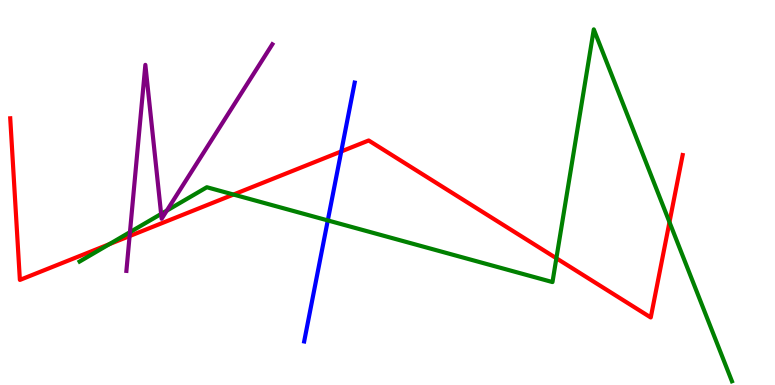[{'lines': ['blue', 'red'], 'intersections': [{'x': 4.4, 'y': 6.07}]}, {'lines': ['green', 'red'], 'intersections': [{'x': 1.41, 'y': 3.66}, {'x': 3.01, 'y': 4.95}, {'x': 7.18, 'y': 3.29}, {'x': 8.64, 'y': 4.23}]}, {'lines': ['purple', 'red'], 'intersections': [{'x': 1.67, 'y': 3.87}]}, {'lines': ['blue', 'green'], 'intersections': [{'x': 4.23, 'y': 4.27}]}, {'lines': ['blue', 'purple'], 'intersections': []}, {'lines': ['green', 'purple'], 'intersections': [{'x': 1.68, 'y': 3.97}, {'x': 2.08, 'y': 4.44}, {'x': 2.15, 'y': 4.53}]}]